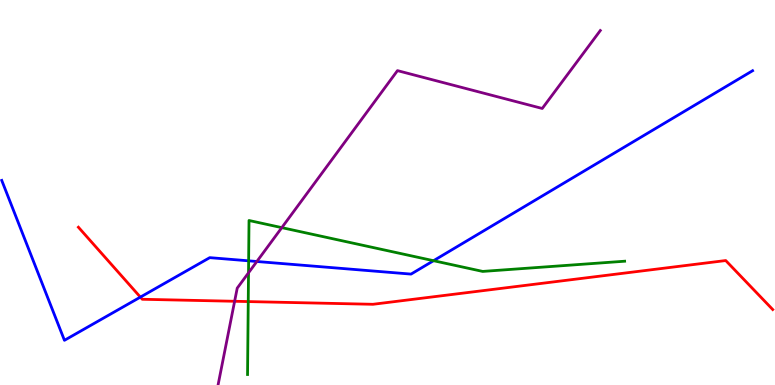[{'lines': ['blue', 'red'], 'intersections': [{'x': 1.81, 'y': 2.28}]}, {'lines': ['green', 'red'], 'intersections': [{'x': 3.2, 'y': 2.17}]}, {'lines': ['purple', 'red'], 'intersections': [{'x': 3.03, 'y': 2.17}]}, {'lines': ['blue', 'green'], 'intersections': [{'x': 3.21, 'y': 3.23}, {'x': 5.59, 'y': 3.23}]}, {'lines': ['blue', 'purple'], 'intersections': [{'x': 3.31, 'y': 3.21}]}, {'lines': ['green', 'purple'], 'intersections': [{'x': 3.21, 'y': 2.91}, {'x': 3.64, 'y': 4.09}]}]